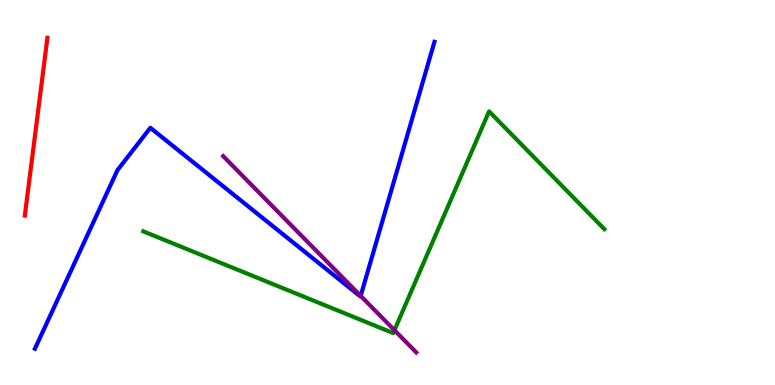[{'lines': ['blue', 'red'], 'intersections': []}, {'lines': ['green', 'red'], 'intersections': []}, {'lines': ['purple', 'red'], 'intersections': []}, {'lines': ['blue', 'green'], 'intersections': []}, {'lines': ['blue', 'purple'], 'intersections': [{'x': 4.65, 'y': 2.31}]}, {'lines': ['green', 'purple'], 'intersections': [{'x': 5.09, 'y': 1.42}]}]